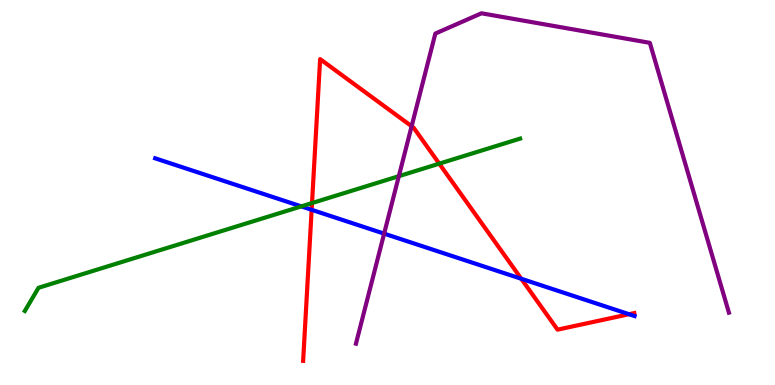[{'lines': ['blue', 'red'], 'intersections': [{'x': 4.02, 'y': 4.55}, {'x': 6.73, 'y': 2.76}, {'x': 8.12, 'y': 1.84}]}, {'lines': ['green', 'red'], 'intersections': [{'x': 4.03, 'y': 4.73}, {'x': 5.67, 'y': 5.75}]}, {'lines': ['purple', 'red'], 'intersections': [{'x': 5.31, 'y': 6.72}]}, {'lines': ['blue', 'green'], 'intersections': [{'x': 3.89, 'y': 4.64}]}, {'lines': ['blue', 'purple'], 'intersections': [{'x': 4.96, 'y': 3.93}]}, {'lines': ['green', 'purple'], 'intersections': [{'x': 5.15, 'y': 5.42}]}]